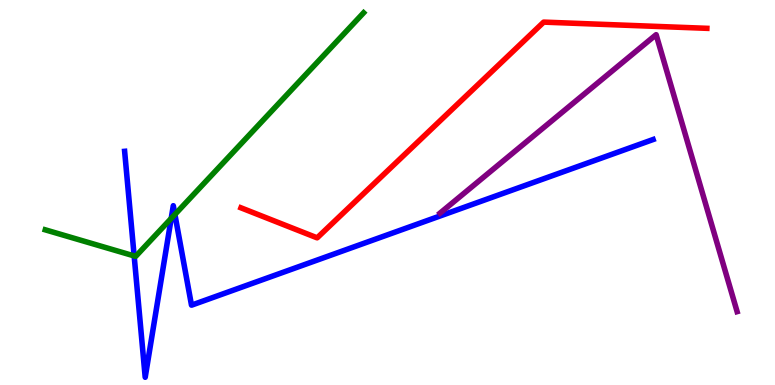[{'lines': ['blue', 'red'], 'intersections': []}, {'lines': ['green', 'red'], 'intersections': []}, {'lines': ['purple', 'red'], 'intersections': []}, {'lines': ['blue', 'green'], 'intersections': [{'x': 1.73, 'y': 3.35}, {'x': 2.21, 'y': 4.33}, {'x': 2.26, 'y': 4.43}]}, {'lines': ['blue', 'purple'], 'intersections': []}, {'lines': ['green', 'purple'], 'intersections': []}]